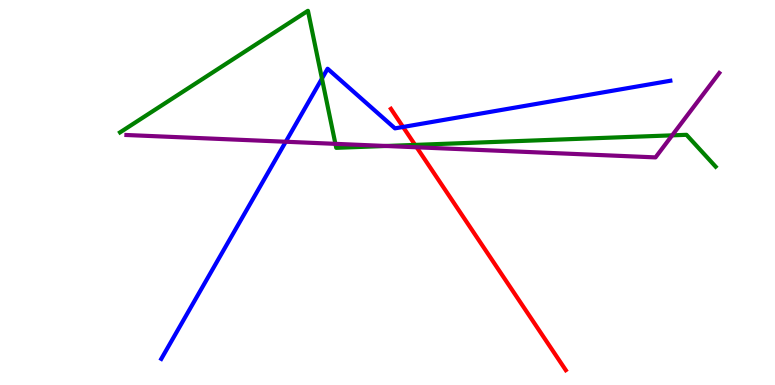[{'lines': ['blue', 'red'], 'intersections': [{'x': 5.2, 'y': 6.7}]}, {'lines': ['green', 'red'], 'intersections': [{'x': 5.36, 'y': 6.24}]}, {'lines': ['purple', 'red'], 'intersections': [{'x': 5.38, 'y': 6.17}]}, {'lines': ['blue', 'green'], 'intersections': [{'x': 4.15, 'y': 7.96}]}, {'lines': ['blue', 'purple'], 'intersections': [{'x': 3.69, 'y': 6.32}]}, {'lines': ['green', 'purple'], 'intersections': [{'x': 4.33, 'y': 6.26}, {'x': 4.98, 'y': 6.21}, {'x': 8.67, 'y': 6.48}]}]